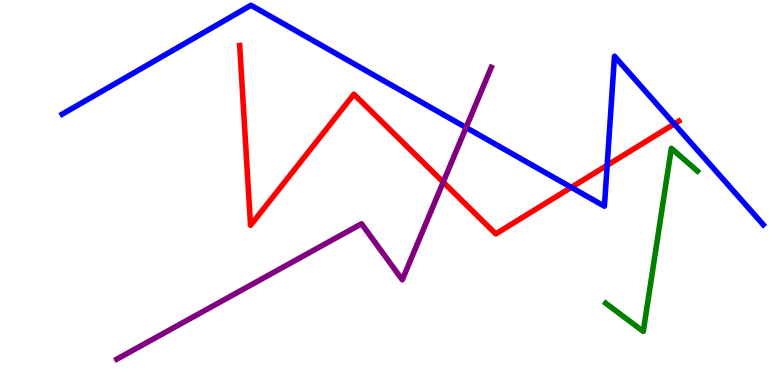[{'lines': ['blue', 'red'], 'intersections': [{'x': 7.37, 'y': 5.13}, {'x': 7.83, 'y': 5.71}, {'x': 8.7, 'y': 6.78}]}, {'lines': ['green', 'red'], 'intersections': []}, {'lines': ['purple', 'red'], 'intersections': [{'x': 5.72, 'y': 5.27}]}, {'lines': ['blue', 'green'], 'intersections': []}, {'lines': ['blue', 'purple'], 'intersections': [{'x': 6.01, 'y': 6.69}]}, {'lines': ['green', 'purple'], 'intersections': []}]